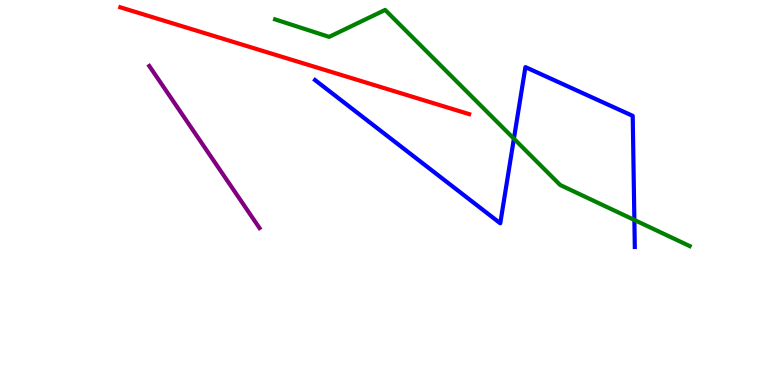[{'lines': ['blue', 'red'], 'intersections': []}, {'lines': ['green', 'red'], 'intersections': []}, {'lines': ['purple', 'red'], 'intersections': []}, {'lines': ['blue', 'green'], 'intersections': [{'x': 6.63, 'y': 6.4}, {'x': 8.19, 'y': 4.29}]}, {'lines': ['blue', 'purple'], 'intersections': []}, {'lines': ['green', 'purple'], 'intersections': []}]